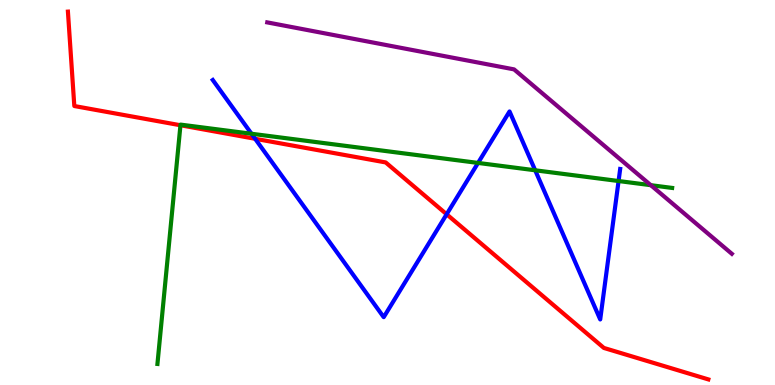[{'lines': ['blue', 'red'], 'intersections': [{'x': 3.29, 'y': 6.4}, {'x': 5.76, 'y': 4.43}]}, {'lines': ['green', 'red'], 'intersections': [{'x': 2.33, 'y': 6.75}]}, {'lines': ['purple', 'red'], 'intersections': []}, {'lines': ['blue', 'green'], 'intersections': [{'x': 3.25, 'y': 6.53}, {'x': 6.17, 'y': 5.77}, {'x': 6.91, 'y': 5.58}, {'x': 7.98, 'y': 5.3}]}, {'lines': ['blue', 'purple'], 'intersections': []}, {'lines': ['green', 'purple'], 'intersections': [{'x': 8.4, 'y': 5.19}]}]